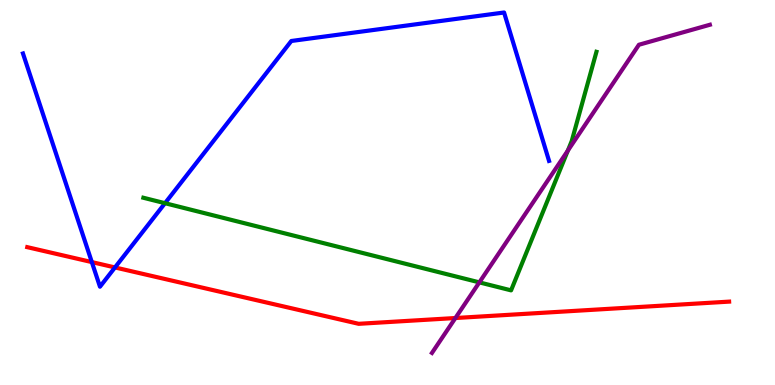[{'lines': ['blue', 'red'], 'intersections': [{'x': 1.18, 'y': 3.19}, {'x': 1.48, 'y': 3.05}]}, {'lines': ['green', 'red'], 'intersections': []}, {'lines': ['purple', 'red'], 'intersections': [{'x': 5.88, 'y': 1.74}]}, {'lines': ['blue', 'green'], 'intersections': [{'x': 2.13, 'y': 4.72}]}, {'lines': ['blue', 'purple'], 'intersections': []}, {'lines': ['green', 'purple'], 'intersections': [{'x': 6.19, 'y': 2.67}, {'x': 7.33, 'y': 6.09}]}]